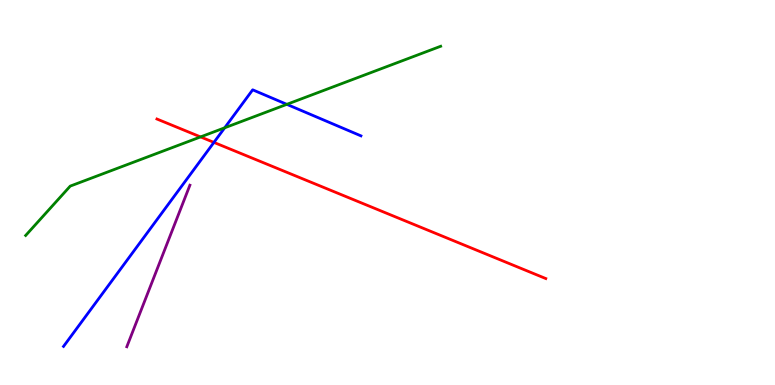[{'lines': ['blue', 'red'], 'intersections': [{'x': 2.76, 'y': 6.3}]}, {'lines': ['green', 'red'], 'intersections': [{'x': 2.59, 'y': 6.44}]}, {'lines': ['purple', 'red'], 'intersections': []}, {'lines': ['blue', 'green'], 'intersections': [{'x': 2.9, 'y': 6.68}, {'x': 3.7, 'y': 7.29}]}, {'lines': ['blue', 'purple'], 'intersections': []}, {'lines': ['green', 'purple'], 'intersections': []}]